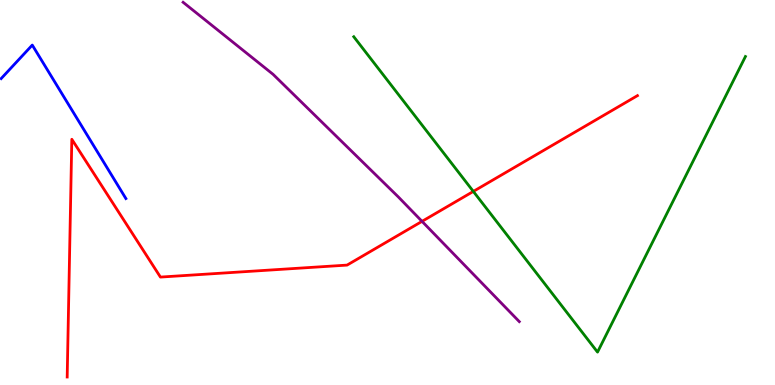[{'lines': ['blue', 'red'], 'intersections': []}, {'lines': ['green', 'red'], 'intersections': [{'x': 6.11, 'y': 5.03}]}, {'lines': ['purple', 'red'], 'intersections': [{'x': 5.45, 'y': 4.25}]}, {'lines': ['blue', 'green'], 'intersections': []}, {'lines': ['blue', 'purple'], 'intersections': []}, {'lines': ['green', 'purple'], 'intersections': []}]